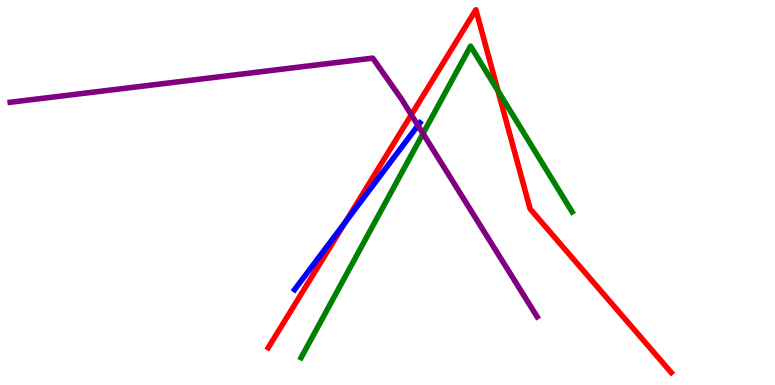[{'lines': ['blue', 'red'], 'intersections': [{'x': 4.46, 'y': 4.24}]}, {'lines': ['green', 'red'], 'intersections': [{'x': 6.43, 'y': 7.64}]}, {'lines': ['purple', 'red'], 'intersections': [{'x': 5.31, 'y': 7.02}]}, {'lines': ['blue', 'green'], 'intersections': []}, {'lines': ['blue', 'purple'], 'intersections': [{'x': 5.39, 'y': 6.74}]}, {'lines': ['green', 'purple'], 'intersections': [{'x': 5.46, 'y': 6.53}]}]